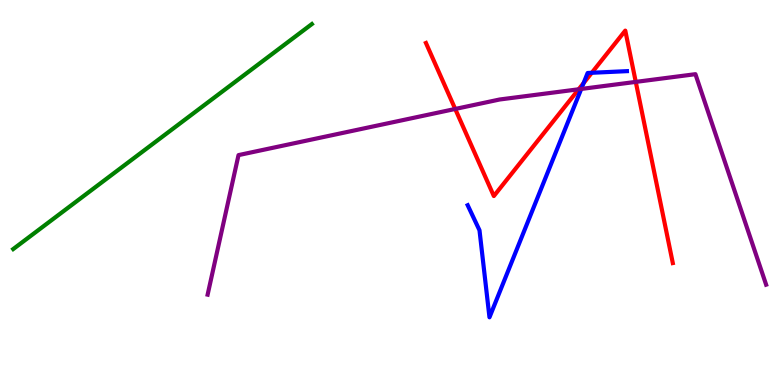[{'lines': ['blue', 'red'], 'intersections': [{'x': 7.53, 'y': 7.84}, {'x': 7.64, 'y': 8.11}]}, {'lines': ['green', 'red'], 'intersections': []}, {'lines': ['purple', 'red'], 'intersections': [{'x': 5.87, 'y': 7.17}, {'x': 7.47, 'y': 7.68}, {'x': 8.2, 'y': 7.87}]}, {'lines': ['blue', 'green'], 'intersections': []}, {'lines': ['blue', 'purple'], 'intersections': [{'x': 7.5, 'y': 7.69}]}, {'lines': ['green', 'purple'], 'intersections': []}]